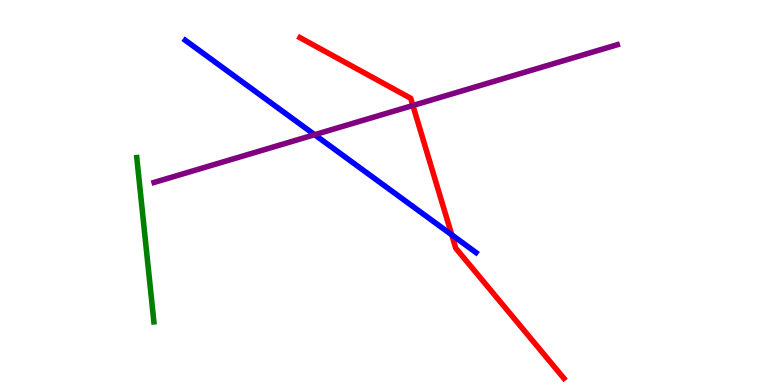[{'lines': ['blue', 'red'], 'intersections': [{'x': 5.83, 'y': 3.9}]}, {'lines': ['green', 'red'], 'intersections': []}, {'lines': ['purple', 'red'], 'intersections': [{'x': 5.33, 'y': 7.26}]}, {'lines': ['blue', 'green'], 'intersections': []}, {'lines': ['blue', 'purple'], 'intersections': [{'x': 4.06, 'y': 6.5}]}, {'lines': ['green', 'purple'], 'intersections': []}]